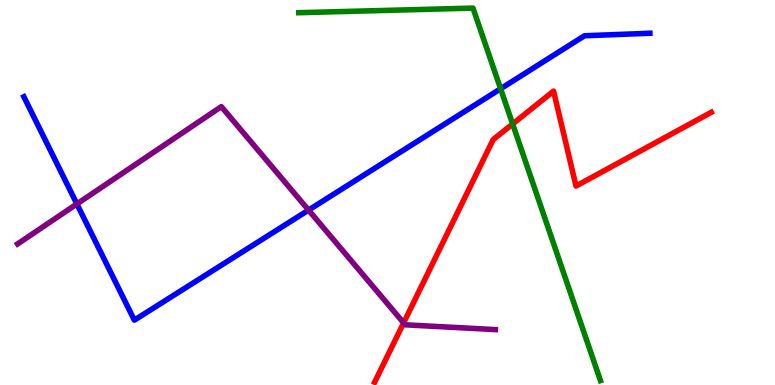[{'lines': ['blue', 'red'], 'intersections': []}, {'lines': ['green', 'red'], 'intersections': [{'x': 6.61, 'y': 6.78}]}, {'lines': ['purple', 'red'], 'intersections': [{'x': 5.21, 'y': 1.61}]}, {'lines': ['blue', 'green'], 'intersections': [{'x': 6.46, 'y': 7.69}]}, {'lines': ['blue', 'purple'], 'intersections': [{'x': 0.992, 'y': 4.7}, {'x': 3.98, 'y': 4.54}]}, {'lines': ['green', 'purple'], 'intersections': []}]